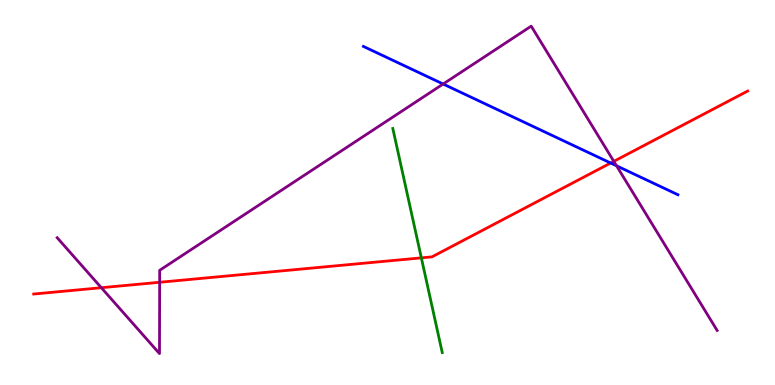[{'lines': ['blue', 'red'], 'intersections': [{'x': 7.88, 'y': 5.77}]}, {'lines': ['green', 'red'], 'intersections': [{'x': 5.44, 'y': 3.3}]}, {'lines': ['purple', 'red'], 'intersections': [{'x': 1.31, 'y': 2.53}, {'x': 2.06, 'y': 2.67}, {'x': 7.92, 'y': 5.81}]}, {'lines': ['blue', 'green'], 'intersections': []}, {'lines': ['blue', 'purple'], 'intersections': [{'x': 5.72, 'y': 7.82}, {'x': 7.96, 'y': 5.69}]}, {'lines': ['green', 'purple'], 'intersections': []}]